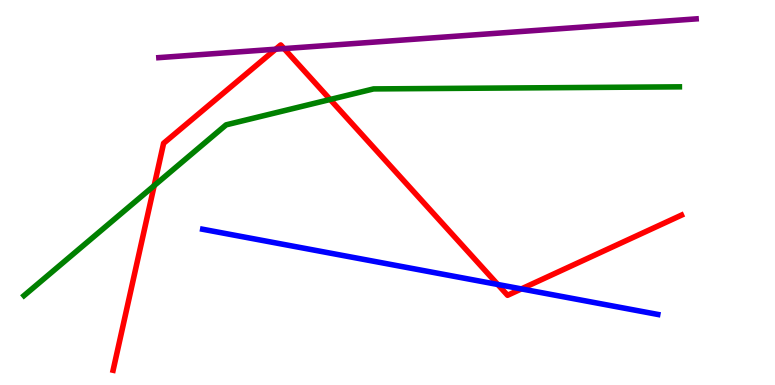[{'lines': ['blue', 'red'], 'intersections': [{'x': 6.42, 'y': 2.61}, {'x': 6.73, 'y': 2.5}]}, {'lines': ['green', 'red'], 'intersections': [{'x': 1.99, 'y': 5.18}, {'x': 4.26, 'y': 7.42}]}, {'lines': ['purple', 'red'], 'intersections': [{'x': 3.56, 'y': 8.72}, {'x': 3.67, 'y': 8.74}]}, {'lines': ['blue', 'green'], 'intersections': []}, {'lines': ['blue', 'purple'], 'intersections': []}, {'lines': ['green', 'purple'], 'intersections': []}]